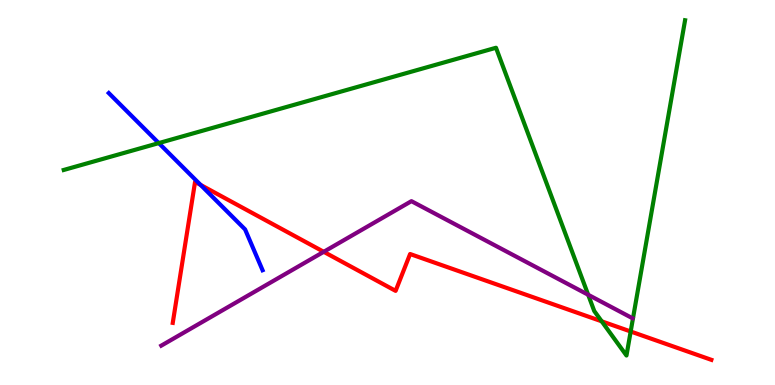[{'lines': ['blue', 'red'], 'intersections': [{'x': 2.59, 'y': 5.2}]}, {'lines': ['green', 'red'], 'intersections': [{'x': 7.76, 'y': 1.65}, {'x': 8.14, 'y': 1.39}]}, {'lines': ['purple', 'red'], 'intersections': [{'x': 4.18, 'y': 3.46}]}, {'lines': ['blue', 'green'], 'intersections': [{'x': 2.05, 'y': 6.28}]}, {'lines': ['blue', 'purple'], 'intersections': []}, {'lines': ['green', 'purple'], 'intersections': [{'x': 7.59, 'y': 2.34}]}]